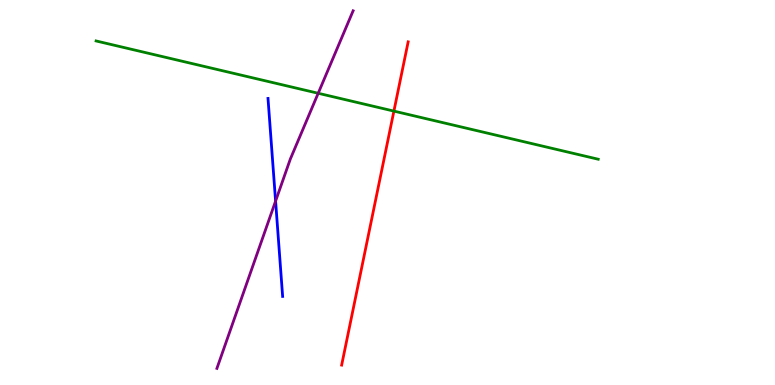[{'lines': ['blue', 'red'], 'intersections': []}, {'lines': ['green', 'red'], 'intersections': [{'x': 5.08, 'y': 7.11}]}, {'lines': ['purple', 'red'], 'intersections': []}, {'lines': ['blue', 'green'], 'intersections': []}, {'lines': ['blue', 'purple'], 'intersections': [{'x': 3.56, 'y': 4.78}]}, {'lines': ['green', 'purple'], 'intersections': [{'x': 4.11, 'y': 7.58}]}]